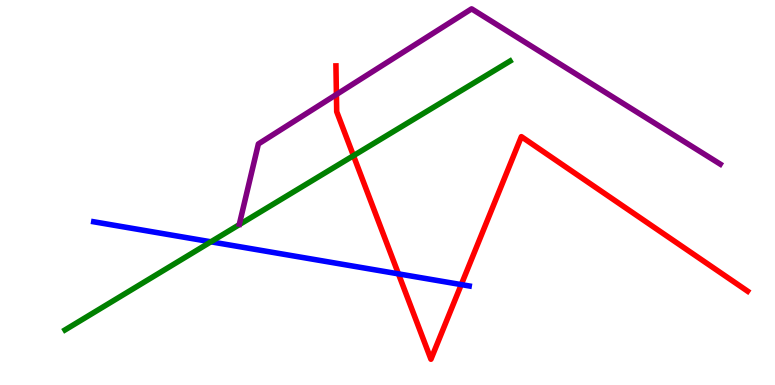[{'lines': ['blue', 'red'], 'intersections': [{'x': 5.14, 'y': 2.89}, {'x': 5.95, 'y': 2.61}]}, {'lines': ['green', 'red'], 'intersections': [{'x': 4.56, 'y': 5.96}]}, {'lines': ['purple', 'red'], 'intersections': [{'x': 4.34, 'y': 7.55}]}, {'lines': ['blue', 'green'], 'intersections': [{'x': 2.72, 'y': 3.72}]}, {'lines': ['blue', 'purple'], 'intersections': []}, {'lines': ['green', 'purple'], 'intersections': []}]